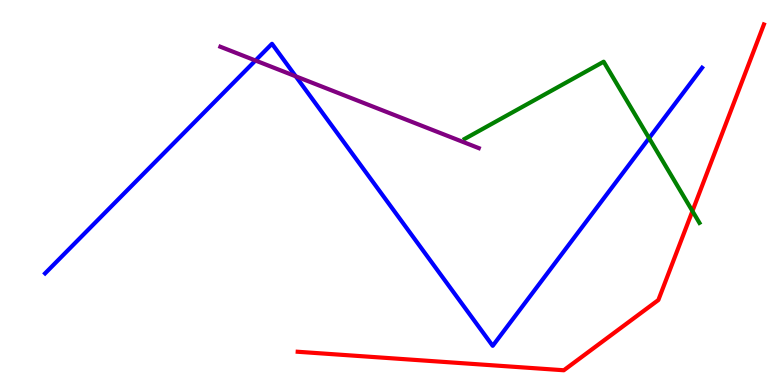[{'lines': ['blue', 'red'], 'intersections': []}, {'lines': ['green', 'red'], 'intersections': [{'x': 8.93, 'y': 4.52}]}, {'lines': ['purple', 'red'], 'intersections': []}, {'lines': ['blue', 'green'], 'intersections': [{'x': 8.38, 'y': 6.41}]}, {'lines': ['blue', 'purple'], 'intersections': [{'x': 3.3, 'y': 8.43}, {'x': 3.82, 'y': 8.02}]}, {'lines': ['green', 'purple'], 'intersections': []}]